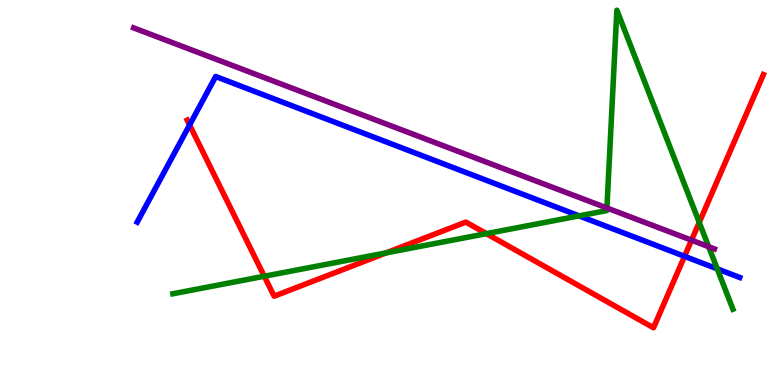[{'lines': ['blue', 'red'], 'intersections': [{'x': 2.45, 'y': 6.75}, {'x': 8.83, 'y': 3.34}]}, {'lines': ['green', 'red'], 'intersections': [{'x': 3.41, 'y': 2.82}, {'x': 4.98, 'y': 3.43}, {'x': 6.28, 'y': 3.93}, {'x': 9.02, 'y': 4.22}]}, {'lines': ['purple', 'red'], 'intersections': [{'x': 8.92, 'y': 3.76}]}, {'lines': ['blue', 'green'], 'intersections': [{'x': 7.47, 'y': 4.39}, {'x': 9.25, 'y': 3.02}]}, {'lines': ['blue', 'purple'], 'intersections': []}, {'lines': ['green', 'purple'], 'intersections': [{'x': 7.83, 'y': 4.6}, {'x': 9.14, 'y': 3.59}]}]